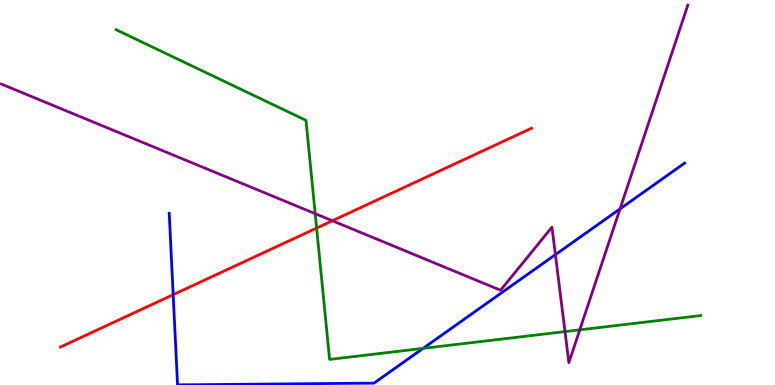[{'lines': ['blue', 'red'], 'intersections': [{'x': 2.23, 'y': 2.35}]}, {'lines': ['green', 'red'], 'intersections': [{'x': 4.09, 'y': 4.08}]}, {'lines': ['purple', 'red'], 'intersections': [{'x': 4.29, 'y': 4.27}]}, {'lines': ['blue', 'green'], 'intersections': [{'x': 5.46, 'y': 0.951}]}, {'lines': ['blue', 'purple'], 'intersections': [{'x': 7.17, 'y': 3.39}, {'x': 8.0, 'y': 4.57}]}, {'lines': ['green', 'purple'], 'intersections': [{'x': 4.07, 'y': 4.45}, {'x': 7.29, 'y': 1.39}, {'x': 7.48, 'y': 1.43}]}]